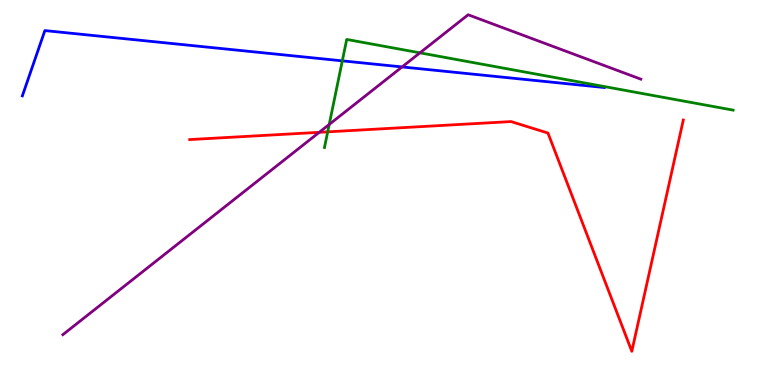[{'lines': ['blue', 'red'], 'intersections': []}, {'lines': ['green', 'red'], 'intersections': [{'x': 4.23, 'y': 6.58}]}, {'lines': ['purple', 'red'], 'intersections': [{'x': 4.12, 'y': 6.56}]}, {'lines': ['blue', 'green'], 'intersections': [{'x': 4.42, 'y': 8.42}]}, {'lines': ['blue', 'purple'], 'intersections': [{'x': 5.19, 'y': 8.26}]}, {'lines': ['green', 'purple'], 'intersections': [{'x': 4.25, 'y': 6.77}, {'x': 5.42, 'y': 8.63}]}]